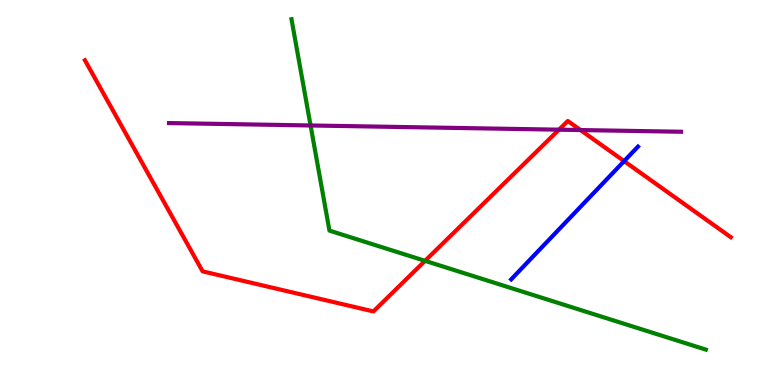[{'lines': ['blue', 'red'], 'intersections': [{'x': 8.05, 'y': 5.81}]}, {'lines': ['green', 'red'], 'intersections': [{'x': 5.48, 'y': 3.22}]}, {'lines': ['purple', 'red'], 'intersections': [{'x': 7.21, 'y': 6.63}, {'x': 7.49, 'y': 6.62}]}, {'lines': ['blue', 'green'], 'intersections': []}, {'lines': ['blue', 'purple'], 'intersections': []}, {'lines': ['green', 'purple'], 'intersections': [{'x': 4.01, 'y': 6.74}]}]